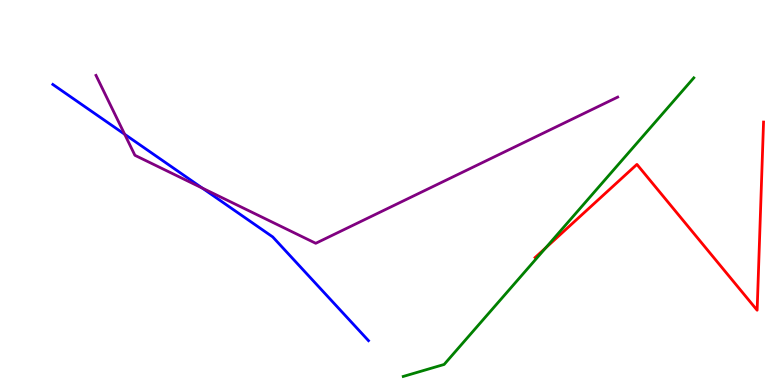[{'lines': ['blue', 'red'], 'intersections': []}, {'lines': ['green', 'red'], 'intersections': [{'x': 7.04, 'y': 3.56}]}, {'lines': ['purple', 'red'], 'intersections': []}, {'lines': ['blue', 'green'], 'intersections': []}, {'lines': ['blue', 'purple'], 'intersections': [{'x': 1.61, 'y': 6.51}, {'x': 2.61, 'y': 5.11}]}, {'lines': ['green', 'purple'], 'intersections': []}]